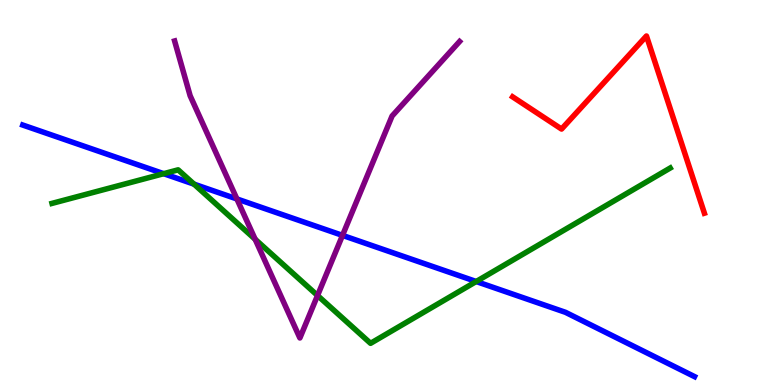[{'lines': ['blue', 'red'], 'intersections': []}, {'lines': ['green', 'red'], 'intersections': []}, {'lines': ['purple', 'red'], 'intersections': []}, {'lines': ['blue', 'green'], 'intersections': [{'x': 2.11, 'y': 5.49}, {'x': 2.5, 'y': 5.22}, {'x': 6.14, 'y': 2.69}]}, {'lines': ['blue', 'purple'], 'intersections': [{'x': 3.06, 'y': 4.83}, {'x': 4.42, 'y': 3.89}]}, {'lines': ['green', 'purple'], 'intersections': [{'x': 3.29, 'y': 3.79}, {'x': 4.1, 'y': 2.32}]}]